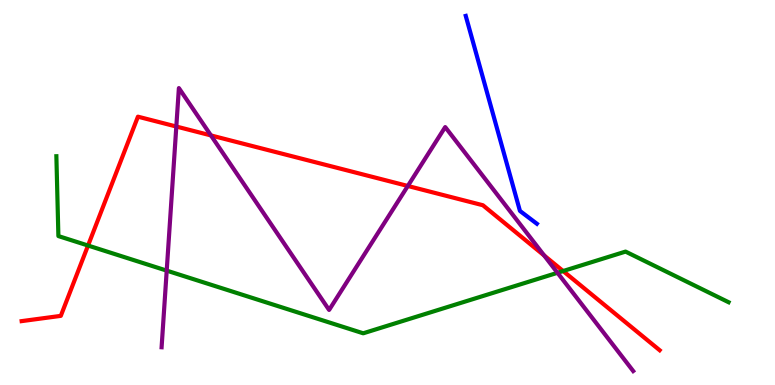[{'lines': ['blue', 'red'], 'intersections': []}, {'lines': ['green', 'red'], 'intersections': [{'x': 1.14, 'y': 3.62}, {'x': 7.27, 'y': 2.96}]}, {'lines': ['purple', 'red'], 'intersections': [{'x': 2.28, 'y': 6.71}, {'x': 2.72, 'y': 6.48}, {'x': 5.26, 'y': 5.17}, {'x': 7.02, 'y': 3.36}]}, {'lines': ['blue', 'green'], 'intersections': []}, {'lines': ['blue', 'purple'], 'intersections': []}, {'lines': ['green', 'purple'], 'intersections': [{'x': 2.15, 'y': 2.97}, {'x': 7.19, 'y': 2.91}]}]